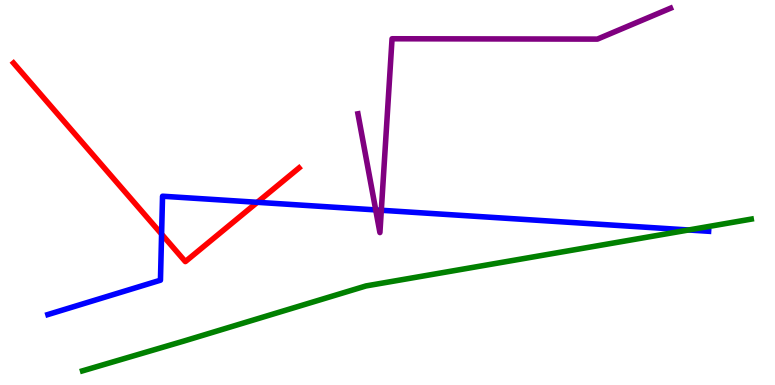[{'lines': ['blue', 'red'], 'intersections': [{'x': 2.09, 'y': 3.92}, {'x': 3.32, 'y': 4.75}]}, {'lines': ['green', 'red'], 'intersections': []}, {'lines': ['purple', 'red'], 'intersections': []}, {'lines': ['blue', 'green'], 'intersections': [{'x': 8.88, 'y': 4.03}]}, {'lines': ['blue', 'purple'], 'intersections': [{'x': 4.85, 'y': 4.55}, {'x': 4.92, 'y': 4.54}]}, {'lines': ['green', 'purple'], 'intersections': []}]